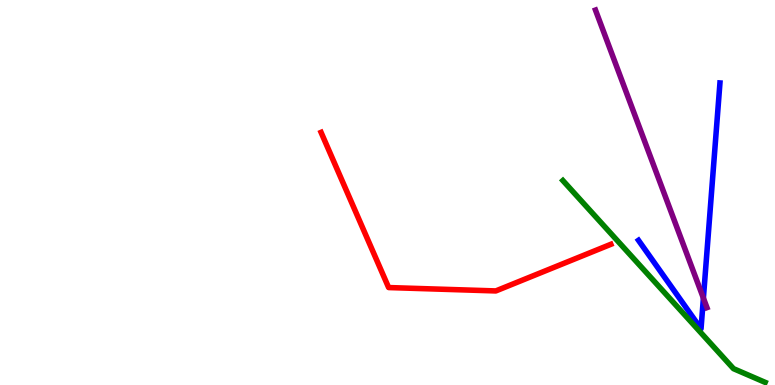[{'lines': ['blue', 'red'], 'intersections': []}, {'lines': ['green', 'red'], 'intersections': []}, {'lines': ['purple', 'red'], 'intersections': []}, {'lines': ['blue', 'green'], 'intersections': []}, {'lines': ['blue', 'purple'], 'intersections': [{'x': 9.08, 'y': 2.26}]}, {'lines': ['green', 'purple'], 'intersections': []}]